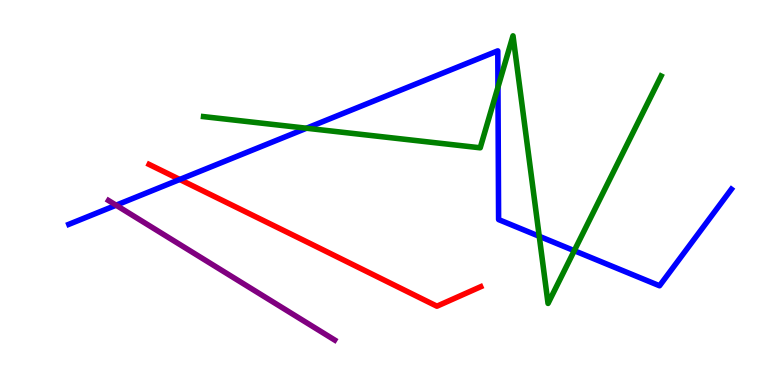[{'lines': ['blue', 'red'], 'intersections': [{'x': 2.32, 'y': 5.34}]}, {'lines': ['green', 'red'], 'intersections': []}, {'lines': ['purple', 'red'], 'intersections': []}, {'lines': ['blue', 'green'], 'intersections': [{'x': 3.95, 'y': 6.67}, {'x': 6.43, 'y': 7.74}, {'x': 6.96, 'y': 3.86}, {'x': 7.41, 'y': 3.49}]}, {'lines': ['blue', 'purple'], 'intersections': [{'x': 1.5, 'y': 4.67}]}, {'lines': ['green', 'purple'], 'intersections': []}]